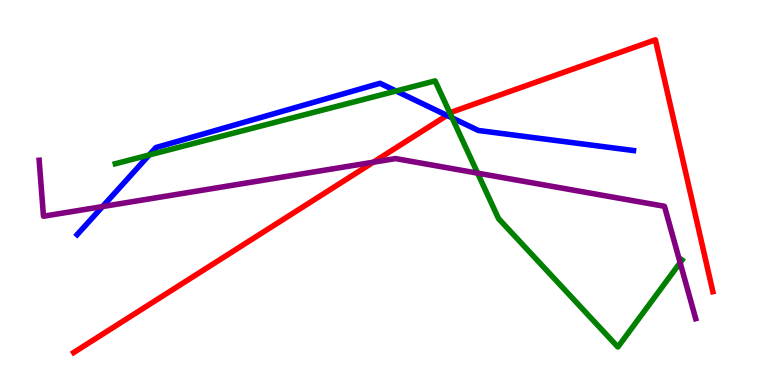[{'lines': ['blue', 'red'], 'intersections': [{'x': 5.77, 'y': 7.0}]}, {'lines': ['green', 'red'], 'intersections': [{'x': 5.81, 'y': 7.05}]}, {'lines': ['purple', 'red'], 'intersections': [{'x': 4.82, 'y': 5.79}]}, {'lines': ['blue', 'green'], 'intersections': [{'x': 1.93, 'y': 5.97}, {'x': 5.11, 'y': 7.64}, {'x': 5.83, 'y': 6.94}]}, {'lines': ['blue', 'purple'], 'intersections': [{'x': 1.32, 'y': 4.63}]}, {'lines': ['green', 'purple'], 'intersections': [{'x': 6.16, 'y': 5.5}, {'x': 8.78, 'y': 3.18}]}]